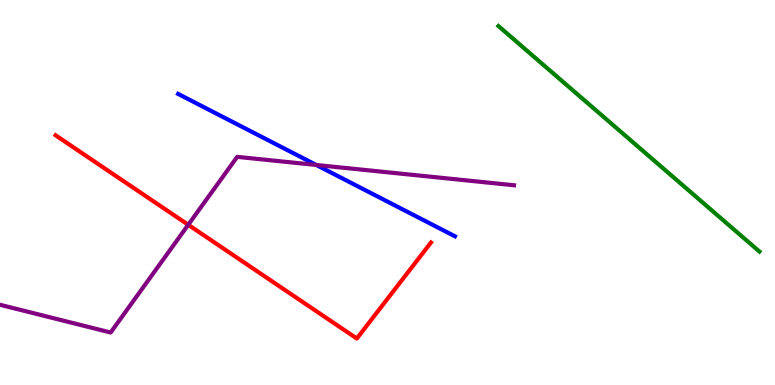[{'lines': ['blue', 'red'], 'intersections': []}, {'lines': ['green', 'red'], 'intersections': []}, {'lines': ['purple', 'red'], 'intersections': [{'x': 2.43, 'y': 4.16}]}, {'lines': ['blue', 'green'], 'intersections': []}, {'lines': ['blue', 'purple'], 'intersections': [{'x': 4.08, 'y': 5.71}]}, {'lines': ['green', 'purple'], 'intersections': []}]